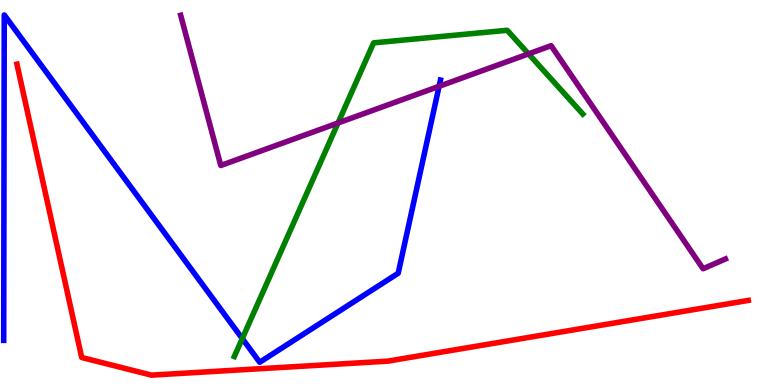[{'lines': ['blue', 'red'], 'intersections': []}, {'lines': ['green', 'red'], 'intersections': []}, {'lines': ['purple', 'red'], 'intersections': []}, {'lines': ['blue', 'green'], 'intersections': [{'x': 3.13, 'y': 1.21}]}, {'lines': ['blue', 'purple'], 'intersections': [{'x': 5.67, 'y': 7.76}]}, {'lines': ['green', 'purple'], 'intersections': [{'x': 4.36, 'y': 6.81}, {'x': 6.82, 'y': 8.6}]}]